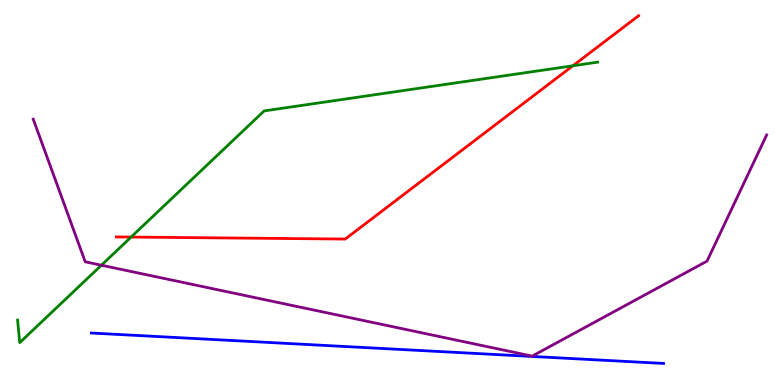[{'lines': ['blue', 'red'], 'intersections': []}, {'lines': ['green', 'red'], 'intersections': [{'x': 1.69, 'y': 3.84}, {'x': 7.39, 'y': 8.29}]}, {'lines': ['purple', 'red'], 'intersections': []}, {'lines': ['blue', 'green'], 'intersections': []}, {'lines': ['blue', 'purple'], 'intersections': []}, {'lines': ['green', 'purple'], 'intersections': [{'x': 1.31, 'y': 3.11}]}]